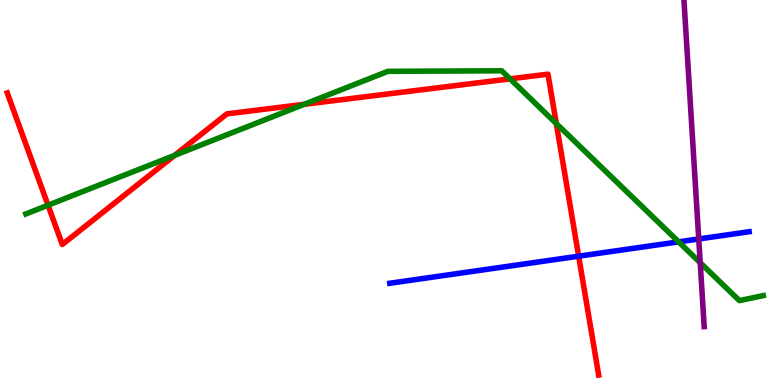[{'lines': ['blue', 'red'], 'intersections': [{'x': 7.47, 'y': 3.35}]}, {'lines': ['green', 'red'], 'intersections': [{'x': 0.62, 'y': 4.67}, {'x': 2.25, 'y': 5.97}, {'x': 3.93, 'y': 7.29}, {'x': 6.58, 'y': 7.95}, {'x': 7.18, 'y': 6.79}]}, {'lines': ['purple', 'red'], 'intersections': []}, {'lines': ['blue', 'green'], 'intersections': [{'x': 8.76, 'y': 3.72}]}, {'lines': ['blue', 'purple'], 'intersections': [{'x': 9.02, 'y': 3.79}]}, {'lines': ['green', 'purple'], 'intersections': [{'x': 9.04, 'y': 3.18}]}]